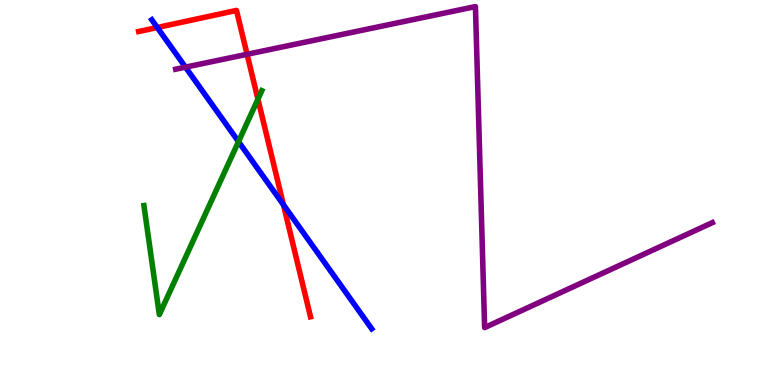[{'lines': ['blue', 'red'], 'intersections': [{'x': 2.03, 'y': 9.29}, {'x': 3.66, 'y': 4.68}]}, {'lines': ['green', 'red'], 'intersections': [{'x': 3.33, 'y': 7.42}]}, {'lines': ['purple', 'red'], 'intersections': [{'x': 3.19, 'y': 8.59}]}, {'lines': ['blue', 'green'], 'intersections': [{'x': 3.08, 'y': 6.32}]}, {'lines': ['blue', 'purple'], 'intersections': [{'x': 2.39, 'y': 8.26}]}, {'lines': ['green', 'purple'], 'intersections': []}]